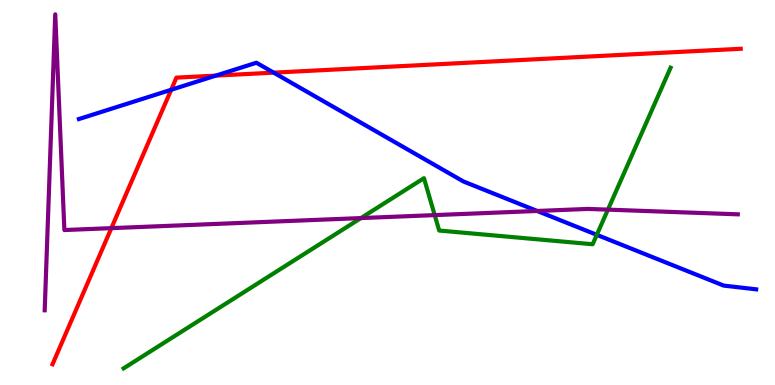[{'lines': ['blue', 'red'], 'intersections': [{'x': 2.21, 'y': 7.67}, {'x': 2.79, 'y': 8.04}, {'x': 3.53, 'y': 8.11}]}, {'lines': ['green', 'red'], 'intersections': []}, {'lines': ['purple', 'red'], 'intersections': [{'x': 1.44, 'y': 4.07}]}, {'lines': ['blue', 'green'], 'intersections': [{'x': 7.7, 'y': 3.9}]}, {'lines': ['blue', 'purple'], 'intersections': [{'x': 6.93, 'y': 4.52}]}, {'lines': ['green', 'purple'], 'intersections': [{'x': 4.66, 'y': 4.34}, {'x': 5.61, 'y': 4.41}, {'x': 7.84, 'y': 4.55}]}]